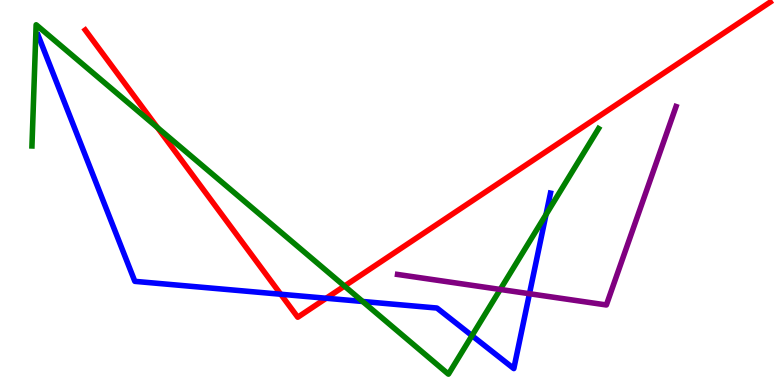[{'lines': ['blue', 'red'], 'intersections': [{'x': 3.62, 'y': 2.36}, {'x': 4.21, 'y': 2.25}]}, {'lines': ['green', 'red'], 'intersections': [{'x': 2.03, 'y': 6.69}, {'x': 4.44, 'y': 2.57}]}, {'lines': ['purple', 'red'], 'intersections': []}, {'lines': ['blue', 'green'], 'intersections': [{'x': 4.68, 'y': 2.17}, {'x': 6.09, 'y': 1.28}, {'x': 7.05, 'y': 4.43}]}, {'lines': ['blue', 'purple'], 'intersections': [{'x': 6.83, 'y': 2.37}]}, {'lines': ['green', 'purple'], 'intersections': [{'x': 6.45, 'y': 2.48}]}]